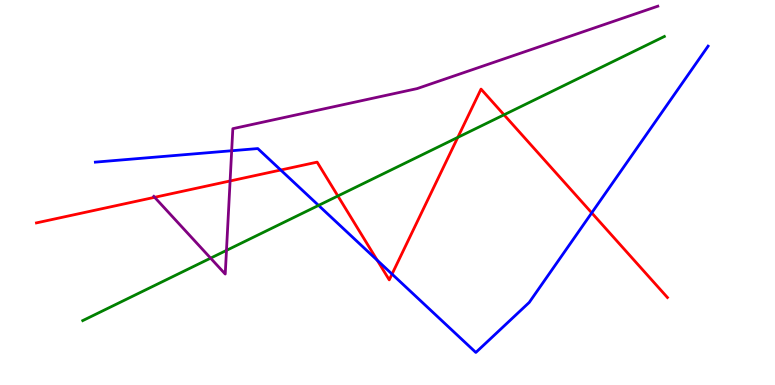[{'lines': ['blue', 'red'], 'intersections': [{'x': 3.62, 'y': 5.58}, {'x': 4.87, 'y': 3.24}, {'x': 5.06, 'y': 2.88}, {'x': 7.64, 'y': 4.47}]}, {'lines': ['green', 'red'], 'intersections': [{'x': 4.36, 'y': 4.91}, {'x': 5.91, 'y': 6.43}, {'x': 6.5, 'y': 7.02}]}, {'lines': ['purple', 'red'], 'intersections': [{'x': 2.0, 'y': 4.88}, {'x': 2.97, 'y': 5.3}]}, {'lines': ['blue', 'green'], 'intersections': [{'x': 4.11, 'y': 4.66}]}, {'lines': ['blue', 'purple'], 'intersections': [{'x': 2.99, 'y': 6.08}]}, {'lines': ['green', 'purple'], 'intersections': [{'x': 2.72, 'y': 3.3}, {'x': 2.92, 'y': 3.5}]}]